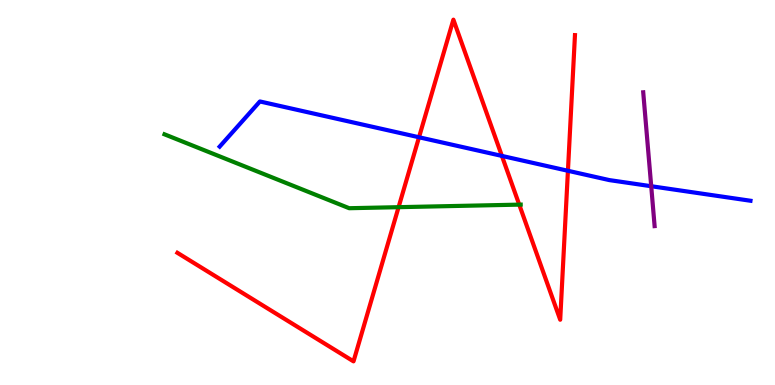[{'lines': ['blue', 'red'], 'intersections': [{'x': 5.41, 'y': 6.43}, {'x': 6.48, 'y': 5.95}, {'x': 7.33, 'y': 5.56}]}, {'lines': ['green', 'red'], 'intersections': [{'x': 5.14, 'y': 4.62}, {'x': 6.7, 'y': 4.68}]}, {'lines': ['purple', 'red'], 'intersections': []}, {'lines': ['blue', 'green'], 'intersections': []}, {'lines': ['blue', 'purple'], 'intersections': [{'x': 8.4, 'y': 5.16}]}, {'lines': ['green', 'purple'], 'intersections': []}]